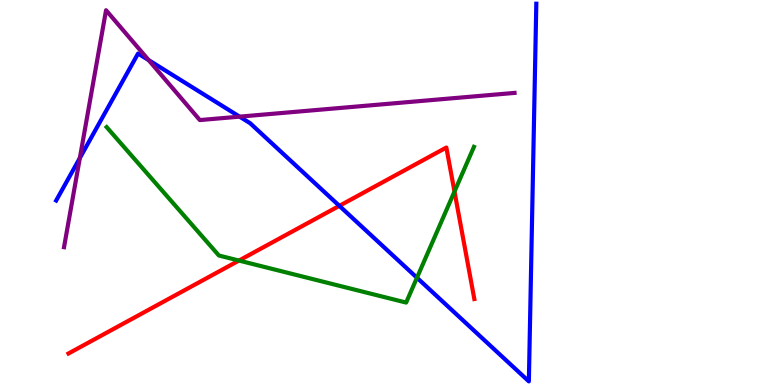[{'lines': ['blue', 'red'], 'intersections': [{'x': 4.38, 'y': 4.65}]}, {'lines': ['green', 'red'], 'intersections': [{'x': 3.08, 'y': 3.23}, {'x': 5.86, 'y': 5.02}]}, {'lines': ['purple', 'red'], 'intersections': []}, {'lines': ['blue', 'green'], 'intersections': [{'x': 5.38, 'y': 2.79}]}, {'lines': ['blue', 'purple'], 'intersections': [{'x': 1.03, 'y': 5.9}, {'x': 1.92, 'y': 8.44}, {'x': 3.09, 'y': 6.97}]}, {'lines': ['green', 'purple'], 'intersections': []}]